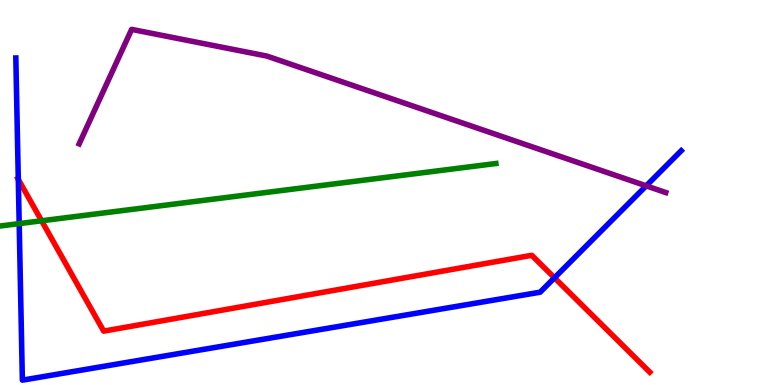[{'lines': ['blue', 'red'], 'intersections': [{'x': 0.236, 'y': 5.34}, {'x': 7.15, 'y': 2.78}]}, {'lines': ['green', 'red'], 'intersections': [{'x': 0.537, 'y': 4.27}]}, {'lines': ['purple', 'red'], 'intersections': []}, {'lines': ['blue', 'green'], 'intersections': [{'x': 0.248, 'y': 4.19}]}, {'lines': ['blue', 'purple'], 'intersections': [{'x': 8.34, 'y': 5.17}]}, {'lines': ['green', 'purple'], 'intersections': []}]